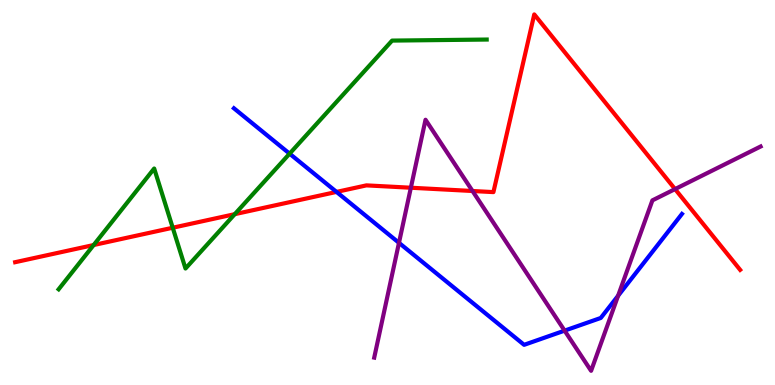[{'lines': ['blue', 'red'], 'intersections': [{'x': 4.34, 'y': 5.02}]}, {'lines': ['green', 'red'], 'intersections': [{'x': 1.21, 'y': 3.64}, {'x': 2.23, 'y': 4.08}, {'x': 3.03, 'y': 4.44}]}, {'lines': ['purple', 'red'], 'intersections': [{'x': 5.3, 'y': 5.12}, {'x': 6.1, 'y': 5.04}, {'x': 8.71, 'y': 5.09}]}, {'lines': ['blue', 'green'], 'intersections': [{'x': 3.74, 'y': 6.01}]}, {'lines': ['blue', 'purple'], 'intersections': [{'x': 5.15, 'y': 3.69}, {'x': 7.29, 'y': 1.41}, {'x': 7.98, 'y': 2.32}]}, {'lines': ['green', 'purple'], 'intersections': []}]